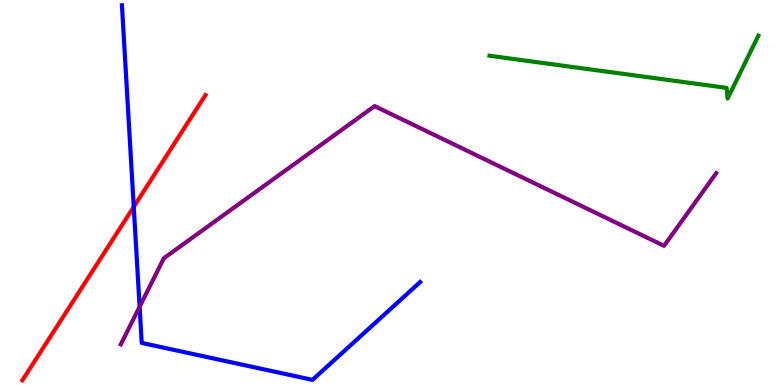[{'lines': ['blue', 'red'], 'intersections': [{'x': 1.73, 'y': 4.63}]}, {'lines': ['green', 'red'], 'intersections': []}, {'lines': ['purple', 'red'], 'intersections': []}, {'lines': ['blue', 'green'], 'intersections': []}, {'lines': ['blue', 'purple'], 'intersections': [{'x': 1.8, 'y': 2.03}]}, {'lines': ['green', 'purple'], 'intersections': []}]